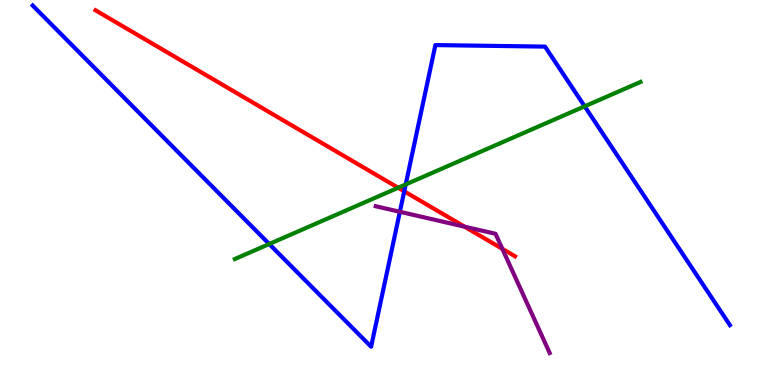[{'lines': ['blue', 'red'], 'intersections': [{'x': 5.22, 'y': 5.03}]}, {'lines': ['green', 'red'], 'intersections': [{'x': 5.14, 'y': 5.12}]}, {'lines': ['purple', 'red'], 'intersections': [{'x': 5.99, 'y': 4.11}, {'x': 6.48, 'y': 3.54}]}, {'lines': ['blue', 'green'], 'intersections': [{'x': 3.47, 'y': 3.66}, {'x': 5.23, 'y': 5.21}, {'x': 7.54, 'y': 7.24}]}, {'lines': ['blue', 'purple'], 'intersections': [{'x': 5.16, 'y': 4.5}]}, {'lines': ['green', 'purple'], 'intersections': []}]